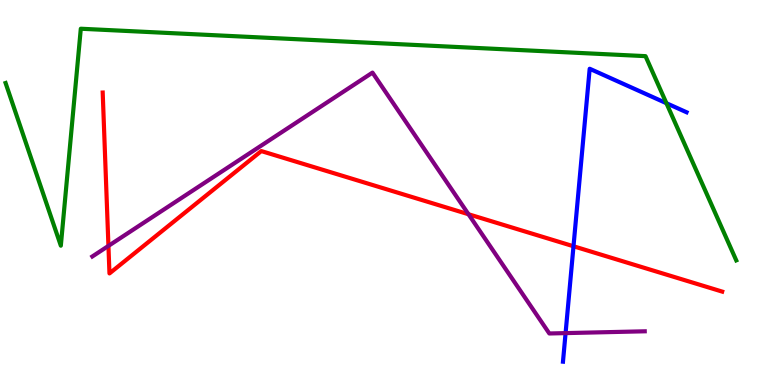[{'lines': ['blue', 'red'], 'intersections': [{'x': 7.4, 'y': 3.6}]}, {'lines': ['green', 'red'], 'intersections': []}, {'lines': ['purple', 'red'], 'intersections': [{'x': 1.4, 'y': 3.61}, {'x': 6.05, 'y': 4.44}]}, {'lines': ['blue', 'green'], 'intersections': [{'x': 8.6, 'y': 7.32}]}, {'lines': ['blue', 'purple'], 'intersections': [{'x': 7.3, 'y': 1.35}]}, {'lines': ['green', 'purple'], 'intersections': []}]